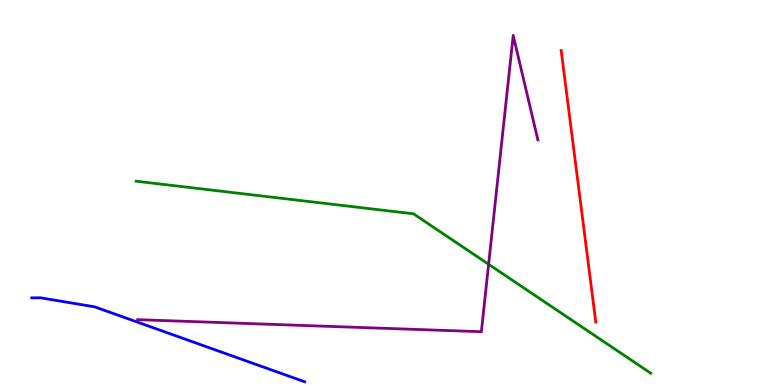[{'lines': ['blue', 'red'], 'intersections': []}, {'lines': ['green', 'red'], 'intersections': []}, {'lines': ['purple', 'red'], 'intersections': []}, {'lines': ['blue', 'green'], 'intersections': []}, {'lines': ['blue', 'purple'], 'intersections': []}, {'lines': ['green', 'purple'], 'intersections': [{'x': 6.3, 'y': 3.14}]}]